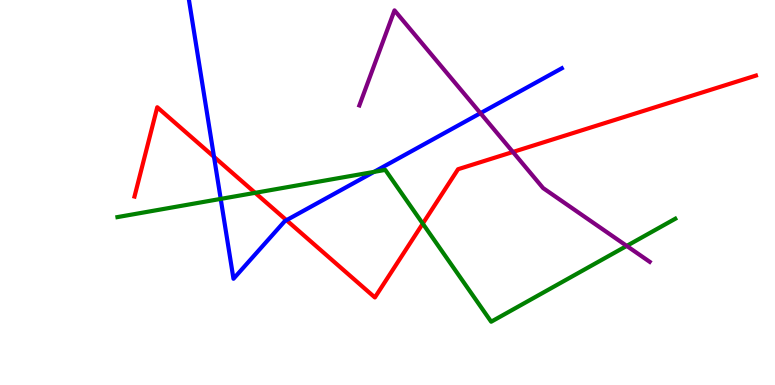[{'lines': ['blue', 'red'], 'intersections': [{'x': 2.76, 'y': 5.93}, {'x': 3.7, 'y': 4.28}]}, {'lines': ['green', 'red'], 'intersections': [{'x': 3.29, 'y': 4.99}, {'x': 5.46, 'y': 4.19}]}, {'lines': ['purple', 'red'], 'intersections': [{'x': 6.62, 'y': 6.05}]}, {'lines': ['blue', 'green'], 'intersections': [{'x': 2.85, 'y': 4.83}, {'x': 4.83, 'y': 5.54}]}, {'lines': ['blue', 'purple'], 'intersections': [{'x': 6.2, 'y': 7.06}]}, {'lines': ['green', 'purple'], 'intersections': [{'x': 8.09, 'y': 3.61}]}]